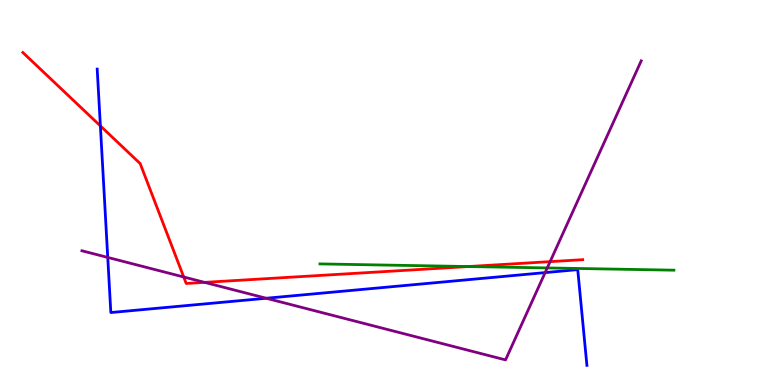[{'lines': ['blue', 'red'], 'intersections': [{'x': 1.3, 'y': 6.73}]}, {'lines': ['green', 'red'], 'intersections': [{'x': 6.04, 'y': 3.08}]}, {'lines': ['purple', 'red'], 'intersections': [{'x': 2.37, 'y': 2.81}, {'x': 2.64, 'y': 2.67}, {'x': 7.1, 'y': 3.2}]}, {'lines': ['blue', 'green'], 'intersections': []}, {'lines': ['blue', 'purple'], 'intersections': [{'x': 1.39, 'y': 3.31}, {'x': 3.44, 'y': 2.25}, {'x': 7.03, 'y': 2.92}]}, {'lines': ['green', 'purple'], 'intersections': [{'x': 7.06, 'y': 3.04}]}]